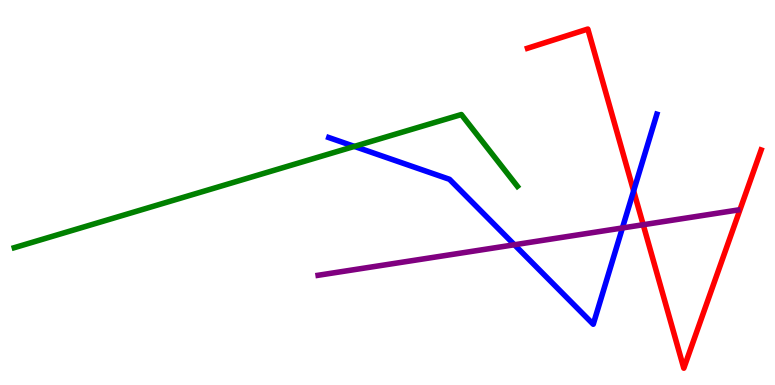[{'lines': ['blue', 'red'], 'intersections': [{'x': 8.18, 'y': 5.04}]}, {'lines': ['green', 'red'], 'intersections': []}, {'lines': ['purple', 'red'], 'intersections': [{'x': 8.3, 'y': 4.16}]}, {'lines': ['blue', 'green'], 'intersections': [{'x': 4.57, 'y': 6.2}]}, {'lines': ['blue', 'purple'], 'intersections': [{'x': 6.64, 'y': 3.64}, {'x': 8.03, 'y': 4.08}]}, {'lines': ['green', 'purple'], 'intersections': []}]